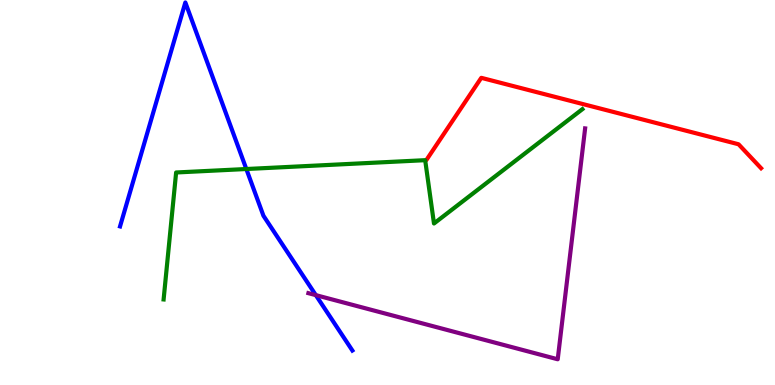[{'lines': ['blue', 'red'], 'intersections': []}, {'lines': ['green', 'red'], 'intersections': []}, {'lines': ['purple', 'red'], 'intersections': []}, {'lines': ['blue', 'green'], 'intersections': [{'x': 3.18, 'y': 5.61}]}, {'lines': ['blue', 'purple'], 'intersections': [{'x': 4.08, 'y': 2.33}]}, {'lines': ['green', 'purple'], 'intersections': []}]